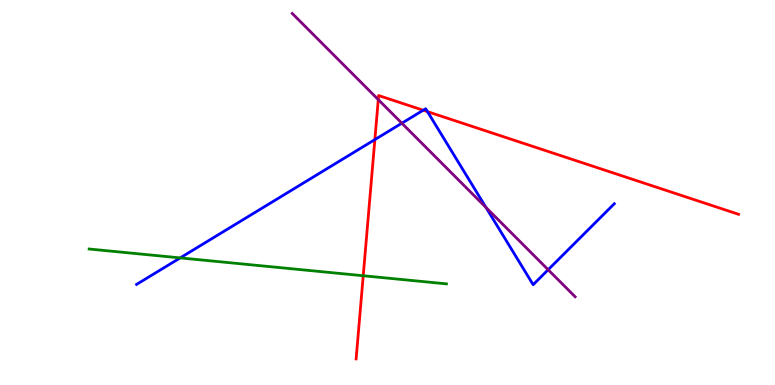[{'lines': ['blue', 'red'], 'intersections': [{'x': 4.84, 'y': 6.37}, {'x': 5.46, 'y': 7.14}, {'x': 5.52, 'y': 7.1}]}, {'lines': ['green', 'red'], 'intersections': [{'x': 4.69, 'y': 2.84}]}, {'lines': ['purple', 'red'], 'intersections': [{'x': 4.88, 'y': 7.41}]}, {'lines': ['blue', 'green'], 'intersections': [{'x': 2.33, 'y': 3.3}]}, {'lines': ['blue', 'purple'], 'intersections': [{'x': 5.19, 'y': 6.8}, {'x': 6.27, 'y': 4.61}, {'x': 7.07, 'y': 2.99}]}, {'lines': ['green', 'purple'], 'intersections': []}]